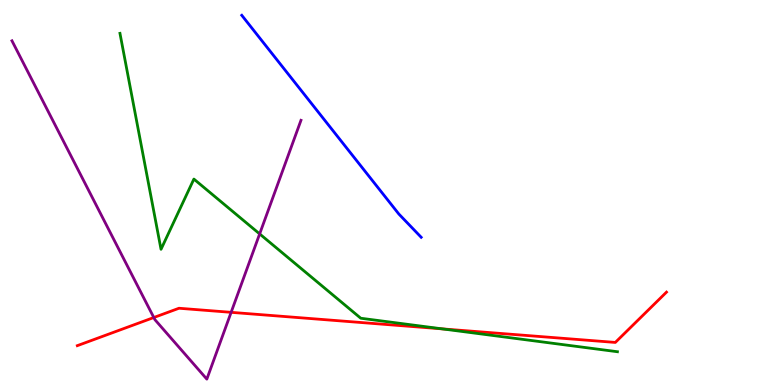[{'lines': ['blue', 'red'], 'intersections': []}, {'lines': ['green', 'red'], 'intersections': [{'x': 5.71, 'y': 1.46}]}, {'lines': ['purple', 'red'], 'intersections': [{'x': 1.98, 'y': 1.75}, {'x': 2.98, 'y': 1.89}]}, {'lines': ['blue', 'green'], 'intersections': []}, {'lines': ['blue', 'purple'], 'intersections': []}, {'lines': ['green', 'purple'], 'intersections': [{'x': 3.35, 'y': 3.92}]}]